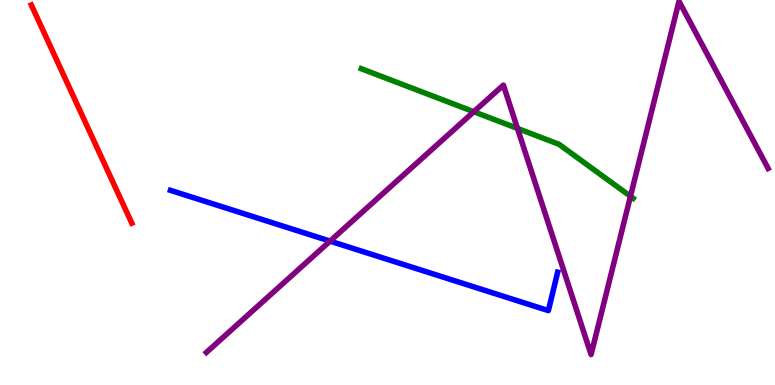[{'lines': ['blue', 'red'], 'intersections': []}, {'lines': ['green', 'red'], 'intersections': []}, {'lines': ['purple', 'red'], 'intersections': []}, {'lines': ['blue', 'green'], 'intersections': []}, {'lines': ['blue', 'purple'], 'intersections': [{'x': 4.26, 'y': 3.74}]}, {'lines': ['green', 'purple'], 'intersections': [{'x': 6.11, 'y': 7.1}, {'x': 6.68, 'y': 6.66}, {'x': 8.14, 'y': 4.9}]}]